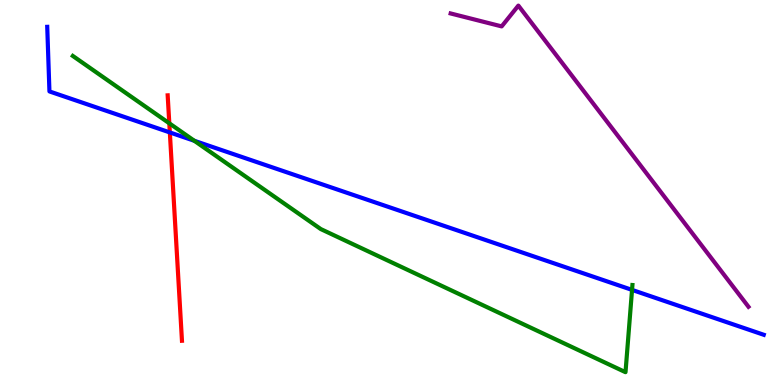[{'lines': ['blue', 'red'], 'intersections': [{'x': 2.19, 'y': 6.56}]}, {'lines': ['green', 'red'], 'intersections': [{'x': 2.18, 'y': 6.8}]}, {'lines': ['purple', 'red'], 'intersections': []}, {'lines': ['blue', 'green'], 'intersections': [{'x': 2.51, 'y': 6.34}, {'x': 8.16, 'y': 2.47}]}, {'lines': ['blue', 'purple'], 'intersections': []}, {'lines': ['green', 'purple'], 'intersections': []}]